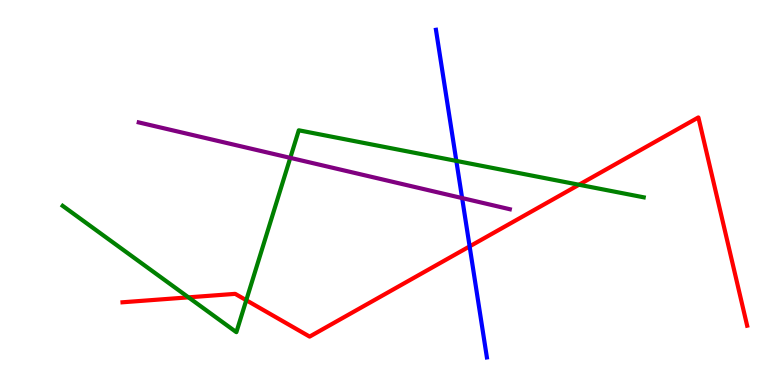[{'lines': ['blue', 'red'], 'intersections': [{'x': 6.06, 'y': 3.6}]}, {'lines': ['green', 'red'], 'intersections': [{'x': 2.43, 'y': 2.28}, {'x': 3.18, 'y': 2.2}, {'x': 7.47, 'y': 5.2}]}, {'lines': ['purple', 'red'], 'intersections': []}, {'lines': ['blue', 'green'], 'intersections': [{'x': 5.89, 'y': 5.82}]}, {'lines': ['blue', 'purple'], 'intersections': [{'x': 5.96, 'y': 4.86}]}, {'lines': ['green', 'purple'], 'intersections': [{'x': 3.75, 'y': 5.9}]}]